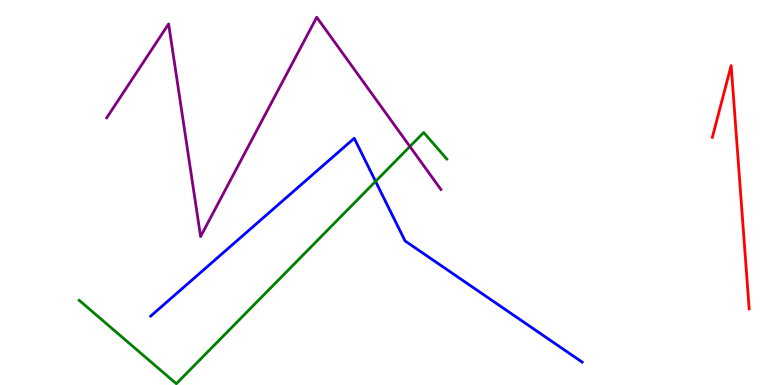[{'lines': ['blue', 'red'], 'intersections': []}, {'lines': ['green', 'red'], 'intersections': []}, {'lines': ['purple', 'red'], 'intersections': []}, {'lines': ['blue', 'green'], 'intersections': [{'x': 4.85, 'y': 5.29}]}, {'lines': ['blue', 'purple'], 'intersections': []}, {'lines': ['green', 'purple'], 'intersections': [{'x': 5.29, 'y': 6.19}]}]